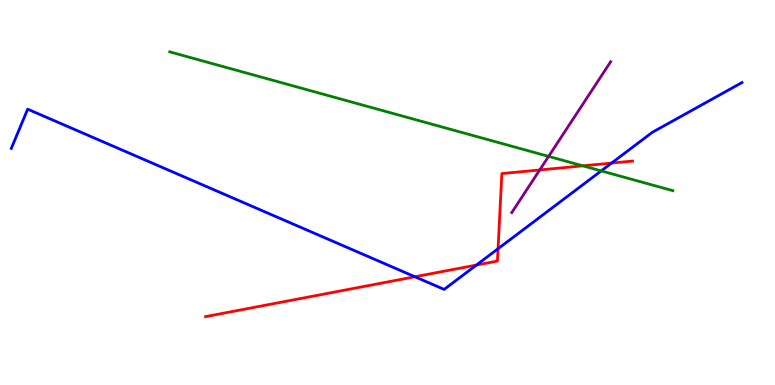[{'lines': ['blue', 'red'], 'intersections': [{'x': 5.35, 'y': 2.81}, {'x': 6.15, 'y': 3.12}, {'x': 6.43, 'y': 3.54}, {'x': 7.89, 'y': 5.76}]}, {'lines': ['green', 'red'], 'intersections': [{'x': 7.52, 'y': 5.69}]}, {'lines': ['purple', 'red'], 'intersections': [{'x': 6.96, 'y': 5.59}]}, {'lines': ['blue', 'green'], 'intersections': [{'x': 7.76, 'y': 5.56}]}, {'lines': ['blue', 'purple'], 'intersections': []}, {'lines': ['green', 'purple'], 'intersections': [{'x': 7.08, 'y': 5.94}]}]